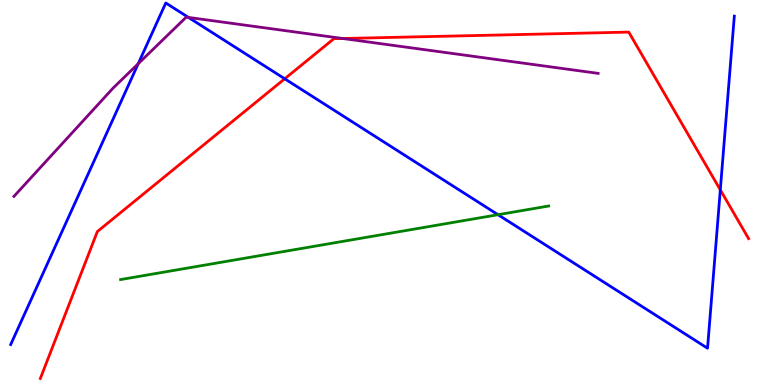[{'lines': ['blue', 'red'], 'intersections': [{'x': 3.67, 'y': 7.95}, {'x': 9.29, 'y': 5.07}]}, {'lines': ['green', 'red'], 'intersections': []}, {'lines': ['purple', 'red'], 'intersections': [{'x': 4.42, 'y': 9.0}]}, {'lines': ['blue', 'green'], 'intersections': [{'x': 6.43, 'y': 4.42}]}, {'lines': ['blue', 'purple'], 'intersections': [{'x': 1.78, 'y': 8.34}, {'x': 2.43, 'y': 9.55}]}, {'lines': ['green', 'purple'], 'intersections': []}]